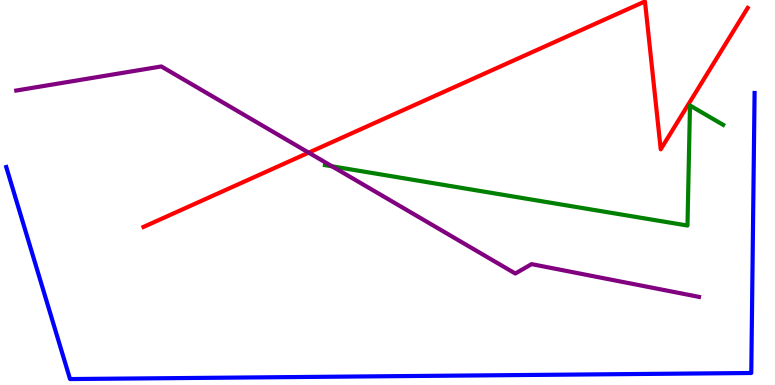[{'lines': ['blue', 'red'], 'intersections': []}, {'lines': ['green', 'red'], 'intersections': []}, {'lines': ['purple', 'red'], 'intersections': [{'x': 3.98, 'y': 6.04}]}, {'lines': ['blue', 'green'], 'intersections': []}, {'lines': ['blue', 'purple'], 'intersections': []}, {'lines': ['green', 'purple'], 'intersections': [{'x': 4.28, 'y': 5.68}]}]